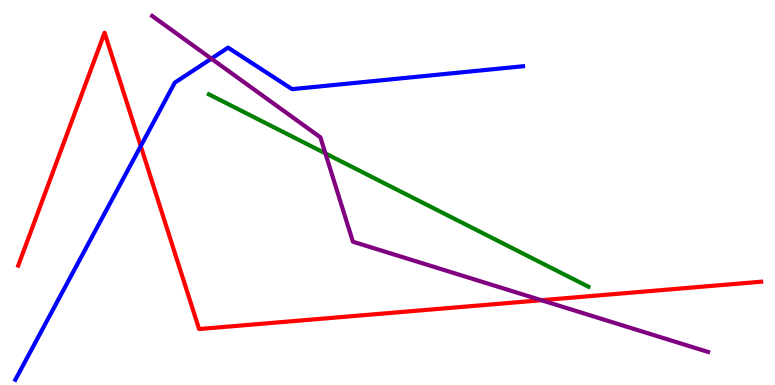[{'lines': ['blue', 'red'], 'intersections': [{'x': 1.82, 'y': 6.21}]}, {'lines': ['green', 'red'], 'intersections': []}, {'lines': ['purple', 'red'], 'intersections': [{'x': 6.99, 'y': 2.2}]}, {'lines': ['blue', 'green'], 'intersections': []}, {'lines': ['blue', 'purple'], 'intersections': [{'x': 2.73, 'y': 8.48}]}, {'lines': ['green', 'purple'], 'intersections': [{'x': 4.2, 'y': 6.02}]}]